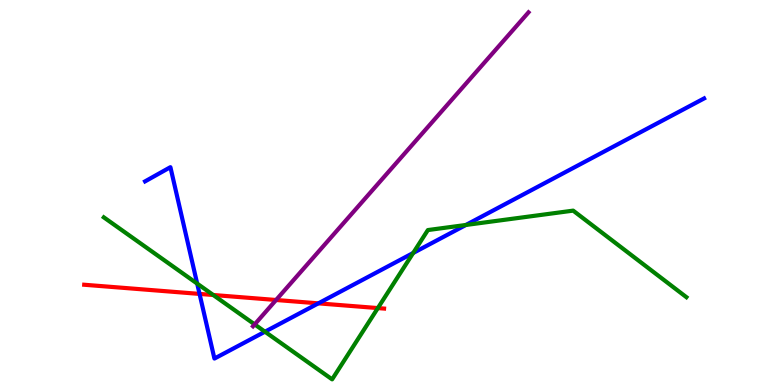[{'lines': ['blue', 'red'], 'intersections': [{'x': 2.57, 'y': 2.37}, {'x': 4.11, 'y': 2.12}]}, {'lines': ['green', 'red'], 'intersections': [{'x': 2.75, 'y': 2.34}, {'x': 4.88, 'y': 2.0}]}, {'lines': ['purple', 'red'], 'intersections': [{'x': 3.56, 'y': 2.21}]}, {'lines': ['blue', 'green'], 'intersections': [{'x': 2.54, 'y': 2.63}, {'x': 3.42, 'y': 1.38}, {'x': 5.33, 'y': 3.43}, {'x': 6.01, 'y': 4.16}]}, {'lines': ['blue', 'purple'], 'intersections': []}, {'lines': ['green', 'purple'], 'intersections': [{'x': 3.29, 'y': 1.57}]}]